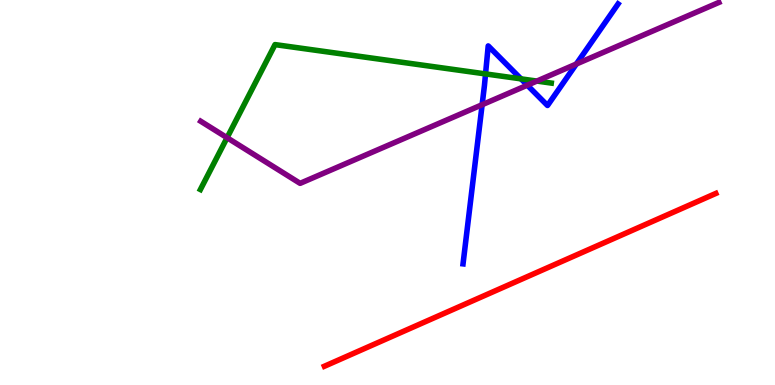[{'lines': ['blue', 'red'], 'intersections': []}, {'lines': ['green', 'red'], 'intersections': []}, {'lines': ['purple', 'red'], 'intersections': []}, {'lines': ['blue', 'green'], 'intersections': [{'x': 6.27, 'y': 8.08}, {'x': 6.72, 'y': 7.95}]}, {'lines': ['blue', 'purple'], 'intersections': [{'x': 6.22, 'y': 7.28}, {'x': 6.8, 'y': 7.79}, {'x': 7.44, 'y': 8.34}]}, {'lines': ['green', 'purple'], 'intersections': [{'x': 2.93, 'y': 6.42}, {'x': 6.93, 'y': 7.89}]}]